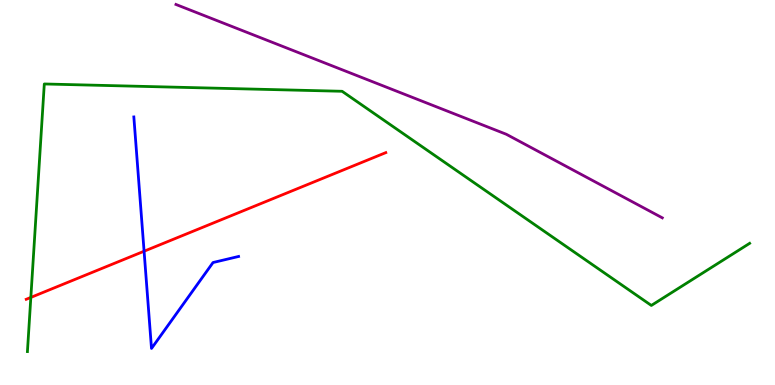[{'lines': ['blue', 'red'], 'intersections': [{'x': 1.86, 'y': 3.47}]}, {'lines': ['green', 'red'], 'intersections': [{'x': 0.398, 'y': 2.27}]}, {'lines': ['purple', 'red'], 'intersections': []}, {'lines': ['blue', 'green'], 'intersections': []}, {'lines': ['blue', 'purple'], 'intersections': []}, {'lines': ['green', 'purple'], 'intersections': []}]